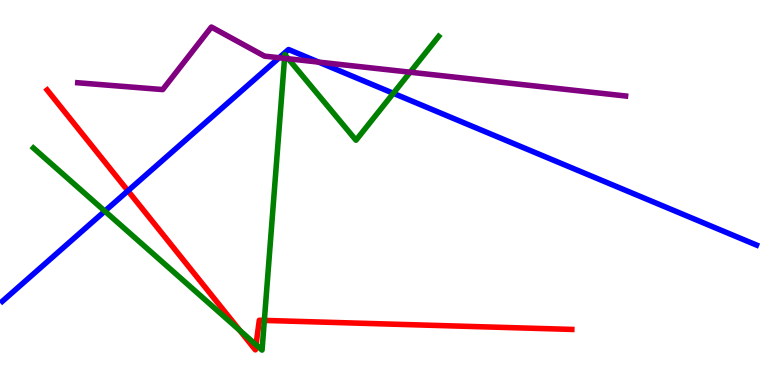[{'lines': ['blue', 'red'], 'intersections': [{'x': 1.65, 'y': 5.04}]}, {'lines': ['green', 'red'], 'intersections': [{'x': 3.09, 'y': 1.42}, {'x': 3.3, 'y': 1.04}, {'x': 3.41, 'y': 1.68}]}, {'lines': ['purple', 'red'], 'intersections': []}, {'lines': ['blue', 'green'], 'intersections': [{'x': 1.35, 'y': 4.52}, {'x': 5.08, 'y': 7.58}]}, {'lines': ['blue', 'purple'], 'intersections': [{'x': 3.6, 'y': 8.5}, {'x': 4.11, 'y': 8.39}]}, {'lines': ['green', 'purple'], 'intersections': [{'x': 3.67, 'y': 8.48}, {'x': 3.72, 'y': 8.47}, {'x': 5.29, 'y': 8.12}]}]